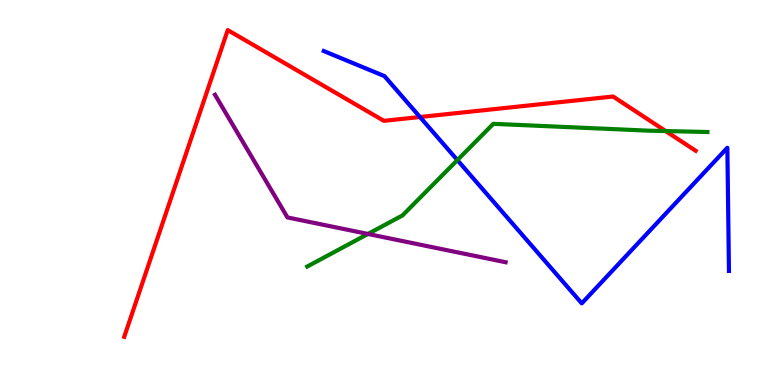[{'lines': ['blue', 'red'], 'intersections': [{'x': 5.42, 'y': 6.96}]}, {'lines': ['green', 'red'], 'intersections': [{'x': 8.59, 'y': 6.6}]}, {'lines': ['purple', 'red'], 'intersections': []}, {'lines': ['blue', 'green'], 'intersections': [{'x': 5.9, 'y': 5.84}]}, {'lines': ['blue', 'purple'], 'intersections': []}, {'lines': ['green', 'purple'], 'intersections': [{'x': 4.75, 'y': 3.92}]}]